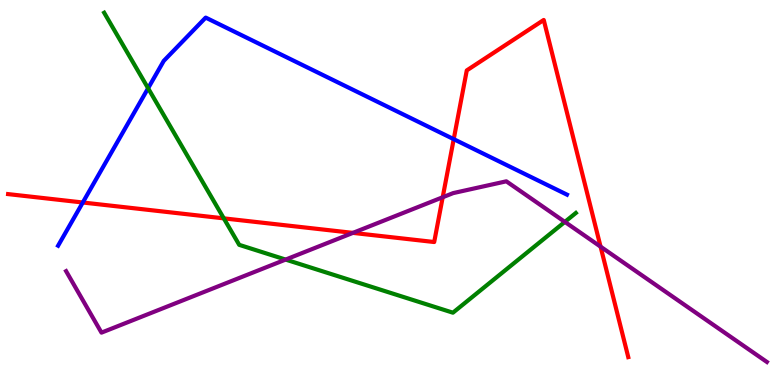[{'lines': ['blue', 'red'], 'intersections': [{'x': 1.07, 'y': 4.74}, {'x': 5.85, 'y': 6.39}]}, {'lines': ['green', 'red'], 'intersections': [{'x': 2.89, 'y': 4.33}]}, {'lines': ['purple', 'red'], 'intersections': [{'x': 4.55, 'y': 3.95}, {'x': 5.71, 'y': 4.88}, {'x': 7.75, 'y': 3.59}]}, {'lines': ['blue', 'green'], 'intersections': [{'x': 1.91, 'y': 7.71}]}, {'lines': ['blue', 'purple'], 'intersections': []}, {'lines': ['green', 'purple'], 'intersections': [{'x': 3.69, 'y': 3.26}, {'x': 7.29, 'y': 4.24}]}]